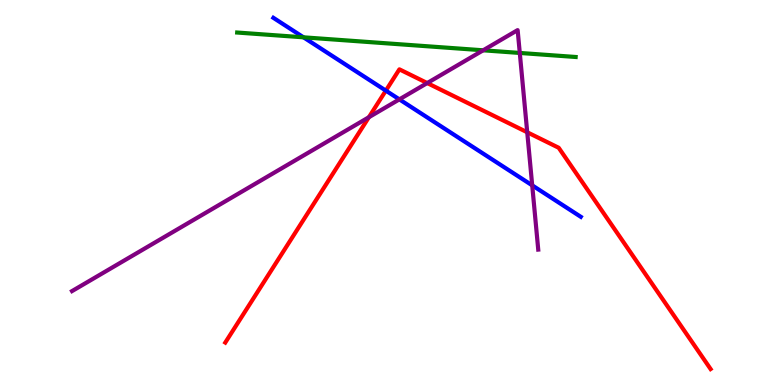[{'lines': ['blue', 'red'], 'intersections': [{'x': 4.98, 'y': 7.65}]}, {'lines': ['green', 'red'], 'intersections': []}, {'lines': ['purple', 'red'], 'intersections': [{'x': 4.76, 'y': 6.96}, {'x': 5.51, 'y': 7.84}, {'x': 6.8, 'y': 6.56}]}, {'lines': ['blue', 'green'], 'intersections': [{'x': 3.92, 'y': 9.03}]}, {'lines': ['blue', 'purple'], 'intersections': [{'x': 5.15, 'y': 7.42}, {'x': 6.87, 'y': 5.19}]}, {'lines': ['green', 'purple'], 'intersections': [{'x': 6.23, 'y': 8.69}, {'x': 6.71, 'y': 8.62}]}]